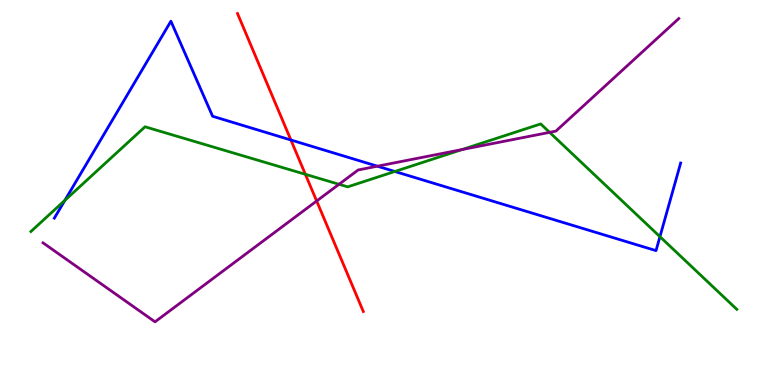[{'lines': ['blue', 'red'], 'intersections': [{'x': 3.75, 'y': 6.36}]}, {'lines': ['green', 'red'], 'intersections': [{'x': 3.94, 'y': 5.47}]}, {'lines': ['purple', 'red'], 'intersections': [{'x': 4.09, 'y': 4.78}]}, {'lines': ['blue', 'green'], 'intersections': [{'x': 0.837, 'y': 4.8}, {'x': 5.09, 'y': 5.55}, {'x': 8.52, 'y': 3.85}]}, {'lines': ['blue', 'purple'], 'intersections': [{'x': 4.87, 'y': 5.68}]}, {'lines': ['green', 'purple'], 'intersections': [{'x': 4.37, 'y': 5.21}, {'x': 5.96, 'y': 6.12}, {'x': 7.09, 'y': 6.56}]}]